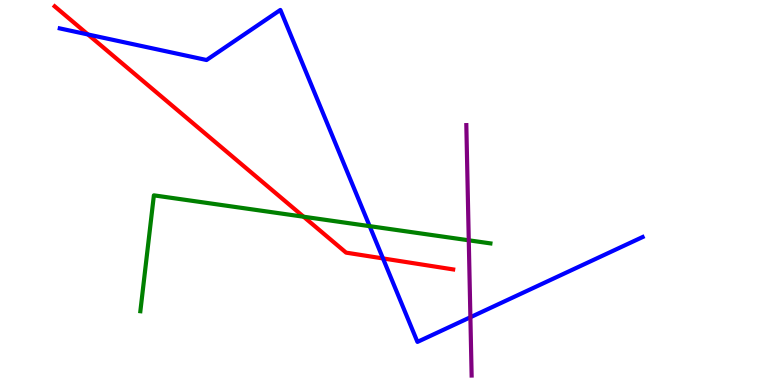[{'lines': ['blue', 'red'], 'intersections': [{'x': 1.13, 'y': 9.1}, {'x': 4.94, 'y': 3.29}]}, {'lines': ['green', 'red'], 'intersections': [{'x': 3.92, 'y': 4.37}]}, {'lines': ['purple', 'red'], 'intersections': []}, {'lines': ['blue', 'green'], 'intersections': [{'x': 4.77, 'y': 4.13}]}, {'lines': ['blue', 'purple'], 'intersections': [{'x': 6.07, 'y': 1.76}]}, {'lines': ['green', 'purple'], 'intersections': [{'x': 6.05, 'y': 3.76}]}]